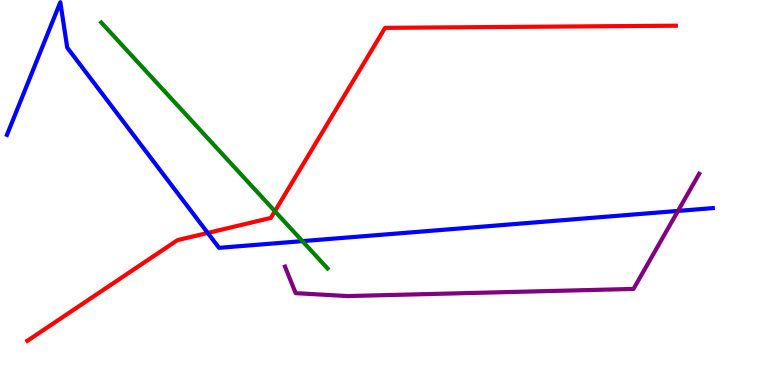[{'lines': ['blue', 'red'], 'intersections': [{'x': 2.68, 'y': 3.95}]}, {'lines': ['green', 'red'], 'intersections': [{'x': 3.55, 'y': 4.51}]}, {'lines': ['purple', 'red'], 'intersections': []}, {'lines': ['blue', 'green'], 'intersections': [{'x': 3.9, 'y': 3.74}]}, {'lines': ['blue', 'purple'], 'intersections': [{'x': 8.75, 'y': 4.52}]}, {'lines': ['green', 'purple'], 'intersections': []}]